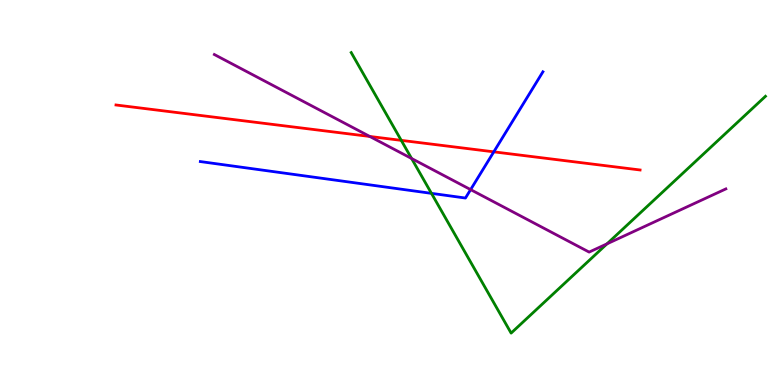[{'lines': ['blue', 'red'], 'intersections': [{'x': 6.37, 'y': 6.06}]}, {'lines': ['green', 'red'], 'intersections': [{'x': 5.18, 'y': 6.35}]}, {'lines': ['purple', 'red'], 'intersections': [{'x': 4.77, 'y': 6.46}]}, {'lines': ['blue', 'green'], 'intersections': [{'x': 5.57, 'y': 4.98}]}, {'lines': ['blue', 'purple'], 'intersections': [{'x': 6.07, 'y': 5.07}]}, {'lines': ['green', 'purple'], 'intersections': [{'x': 5.31, 'y': 5.88}, {'x': 7.83, 'y': 3.67}]}]